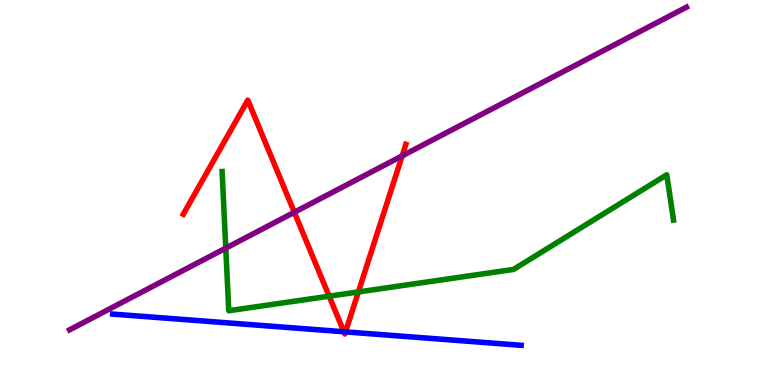[{'lines': ['blue', 'red'], 'intersections': [{'x': 4.44, 'y': 1.38}, {'x': 4.46, 'y': 1.38}]}, {'lines': ['green', 'red'], 'intersections': [{'x': 4.25, 'y': 2.31}, {'x': 4.62, 'y': 2.42}]}, {'lines': ['purple', 'red'], 'intersections': [{'x': 3.8, 'y': 4.49}, {'x': 5.19, 'y': 5.95}]}, {'lines': ['blue', 'green'], 'intersections': []}, {'lines': ['blue', 'purple'], 'intersections': []}, {'lines': ['green', 'purple'], 'intersections': [{'x': 2.91, 'y': 3.55}]}]